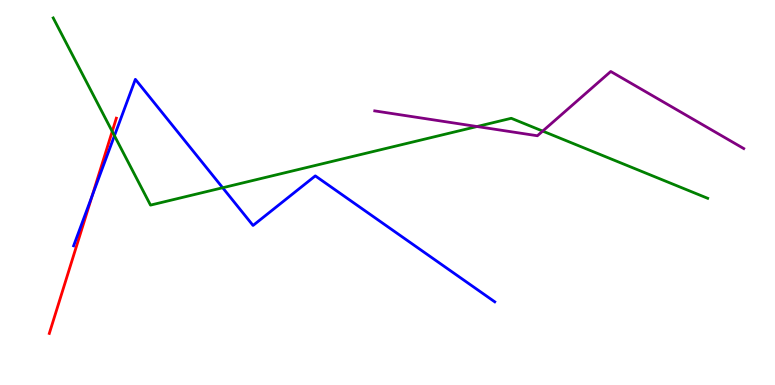[{'lines': ['blue', 'red'], 'intersections': [{'x': 1.19, 'y': 4.92}]}, {'lines': ['green', 'red'], 'intersections': [{'x': 1.45, 'y': 6.59}]}, {'lines': ['purple', 'red'], 'intersections': []}, {'lines': ['blue', 'green'], 'intersections': [{'x': 1.48, 'y': 6.47}, {'x': 2.87, 'y': 5.12}]}, {'lines': ['blue', 'purple'], 'intersections': []}, {'lines': ['green', 'purple'], 'intersections': [{'x': 6.16, 'y': 6.71}, {'x': 7.0, 'y': 6.59}]}]